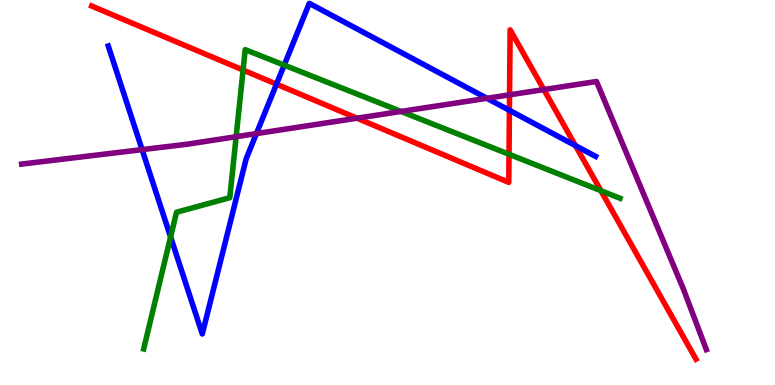[{'lines': ['blue', 'red'], 'intersections': [{'x': 3.57, 'y': 7.81}, {'x': 6.57, 'y': 7.13}, {'x': 7.43, 'y': 6.22}]}, {'lines': ['green', 'red'], 'intersections': [{'x': 3.14, 'y': 8.18}, {'x': 6.57, 'y': 5.99}, {'x': 7.75, 'y': 5.05}]}, {'lines': ['purple', 'red'], 'intersections': [{'x': 4.61, 'y': 6.93}, {'x': 6.57, 'y': 7.54}, {'x': 7.02, 'y': 7.67}]}, {'lines': ['blue', 'green'], 'intersections': [{'x': 2.2, 'y': 3.85}, {'x': 3.67, 'y': 8.31}]}, {'lines': ['blue', 'purple'], 'intersections': [{'x': 1.83, 'y': 6.11}, {'x': 3.31, 'y': 6.53}, {'x': 6.28, 'y': 7.45}]}, {'lines': ['green', 'purple'], 'intersections': [{'x': 3.05, 'y': 6.45}, {'x': 5.17, 'y': 7.11}]}]